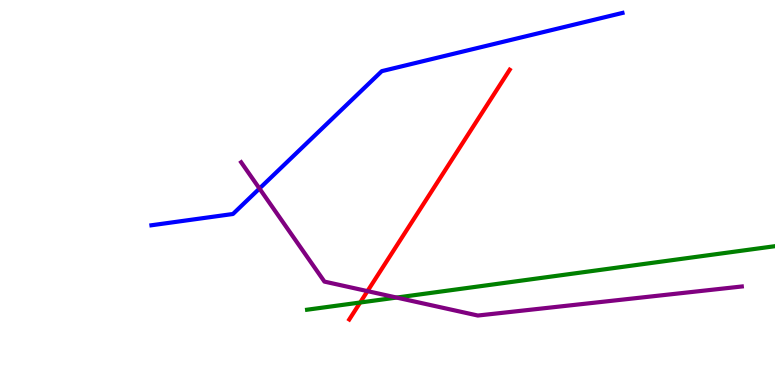[{'lines': ['blue', 'red'], 'intersections': []}, {'lines': ['green', 'red'], 'intersections': [{'x': 4.65, 'y': 2.14}]}, {'lines': ['purple', 'red'], 'intersections': [{'x': 4.74, 'y': 2.44}]}, {'lines': ['blue', 'green'], 'intersections': []}, {'lines': ['blue', 'purple'], 'intersections': [{'x': 3.35, 'y': 5.1}]}, {'lines': ['green', 'purple'], 'intersections': [{'x': 5.12, 'y': 2.27}]}]